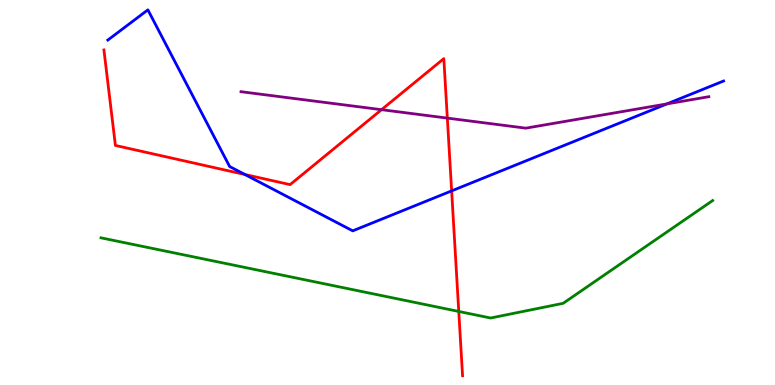[{'lines': ['blue', 'red'], 'intersections': [{'x': 3.16, 'y': 5.47}, {'x': 5.83, 'y': 5.04}]}, {'lines': ['green', 'red'], 'intersections': [{'x': 5.92, 'y': 1.91}]}, {'lines': ['purple', 'red'], 'intersections': [{'x': 4.92, 'y': 7.15}, {'x': 5.77, 'y': 6.93}]}, {'lines': ['blue', 'green'], 'intersections': []}, {'lines': ['blue', 'purple'], 'intersections': [{'x': 8.61, 'y': 7.3}]}, {'lines': ['green', 'purple'], 'intersections': []}]